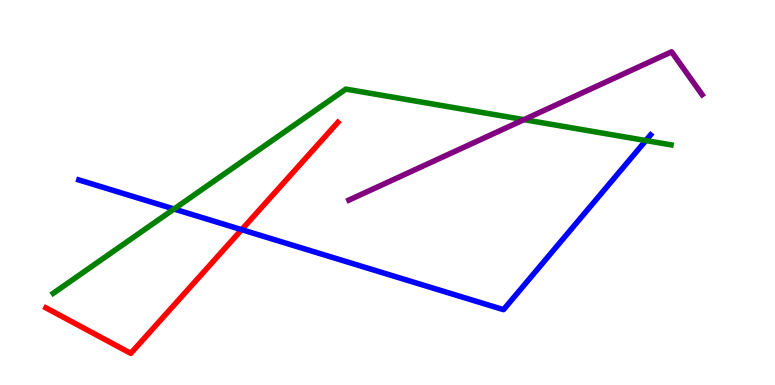[{'lines': ['blue', 'red'], 'intersections': [{'x': 3.12, 'y': 4.03}]}, {'lines': ['green', 'red'], 'intersections': []}, {'lines': ['purple', 'red'], 'intersections': []}, {'lines': ['blue', 'green'], 'intersections': [{'x': 2.25, 'y': 4.57}, {'x': 8.33, 'y': 6.35}]}, {'lines': ['blue', 'purple'], 'intersections': []}, {'lines': ['green', 'purple'], 'intersections': [{'x': 6.76, 'y': 6.89}]}]